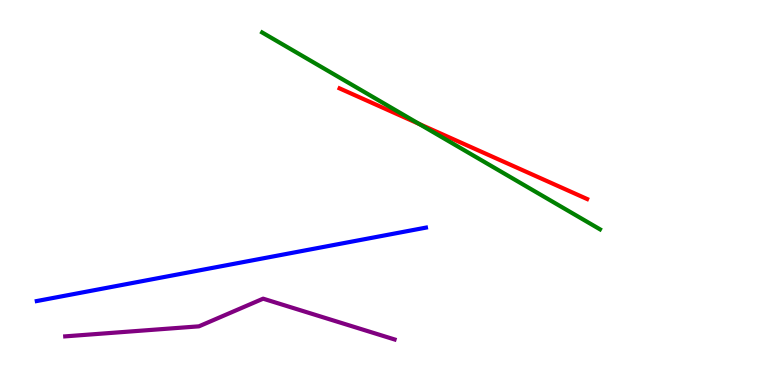[{'lines': ['blue', 'red'], 'intersections': []}, {'lines': ['green', 'red'], 'intersections': [{'x': 5.41, 'y': 6.78}]}, {'lines': ['purple', 'red'], 'intersections': []}, {'lines': ['blue', 'green'], 'intersections': []}, {'lines': ['blue', 'purple'], 'intersections': []}, {'lines': ['green', 'purple'], 'intersections': []}]